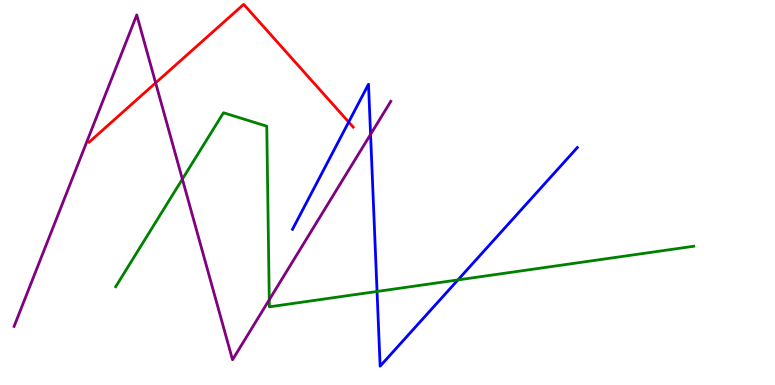[{'lines': ['blue', 'red'], 'intersections': [{'x': 4.5, 'y': 6.83}]}, {'lines': ['green', 'red'], 'intersections': []}, {'lines': ['purple', 'red'], 'intersections': [{'x': 2.01, 'y': 7.85}]}, {'lines': ['blue', 'green'], 'intersections': [{'x': 4.87, 'y': 2.43}, {'x': 5.91, 'y': 2.73}]}, {'lines': ['blue', 'purple'], 'intersections': [{'x': 4.78, 'y': 6.51}]}, {'lines': ['green', 'purple'], 'intersections': [{'x': 2.35, 'y': 5.35}, {'x': 3.47, 'y': 2.21}]}]